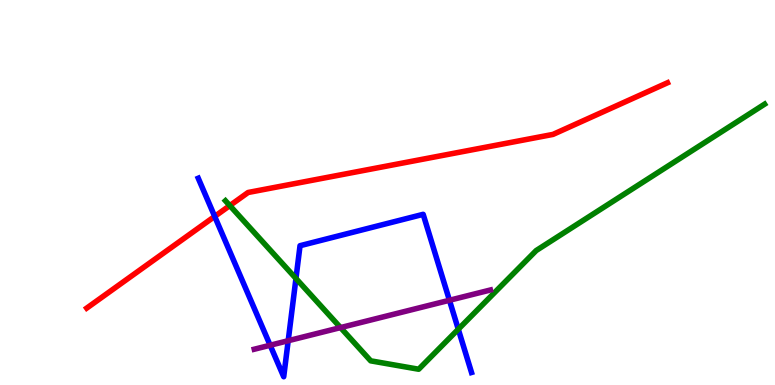[{'lines': ['blue', 'red'], 'intersections': [{'x': 2.77, 'y': 4.38}]}, {'lines': ['green', 'red'], 'intersections': [{'x': 2.97, 'y': 4.66}]}, {'lines': ['purple', 'red'], 'intersections': []}, {'lines': ['blue', 'green'], 'intersections': [{'x': 3.82, 'y': 2.77}, {'x': 5.91, 'y': 1.45}]}, {'lines': ['blue', 'purple'], 'intersections': [{'x': 3.49, 'y': 1.03}, {'x': 3.72, 'y': 1.15}, {'x': 5.8, 'y': 2.2}]}, {'lines': ['green', 'purple'], 'intersections': [{'x': 4.39, 'y': 1.49}]}]